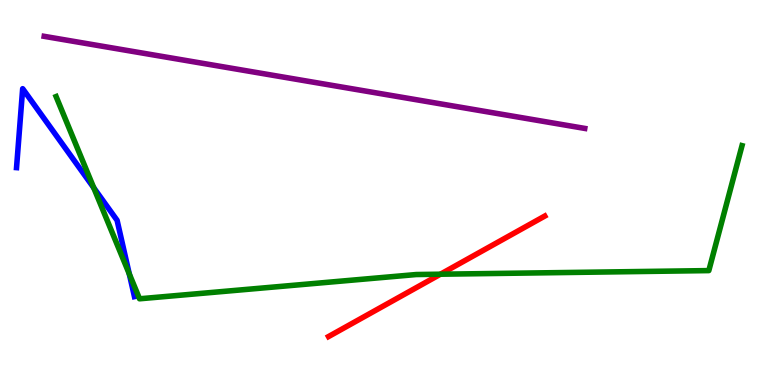[{'lines': ['blue', 'red'], 'intersections': []}, {'lines': ['green', 'red'], 'intersections': [{'x': 5.68, 'y': 2.88}]}, {'lines': ['purple', 'red'], 'intersections': []}, {'lines': ['blue', 'green'], 'intersections': [{'x': 1.21, 'y': 5.12}, {'x': 1.67, 'y': 2.88}]}, {'lines': ['blue', 'purple'], 'intersections': []}, {'lines': ['green', 'purple'], 'intersections': []}]